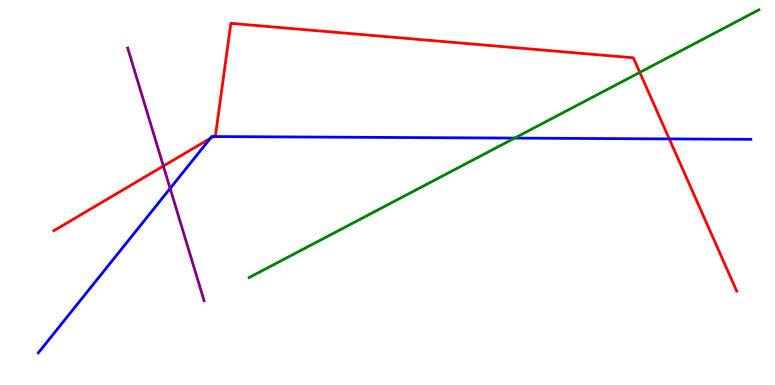[{'lines': ['blue', 'red'], 'intersections': [{'x': 2.71, 'y': 6.41}, {'x': 2.75, 'y': 6.45}, {'x': 8.64, 'y': 6.39}]}, {'lines': ['green', 'red'], 'intersections': [{'x': 8.26, 'y': 8.12}]}, {'lines': ['purple', 'red'], 'intersections': [{'x': 2.11, 'y': 5.69}]}, {'lines': ['blue', 'green'], 'intersections': [{'x': 6.64, 'y': 6.41}]}, {'lines': ['blue', 'purple'], 'intersections': [{'x': 2.2, 'y': 5.11}]}, {'lines': ['green', 'purple'], 'intersections': []}]